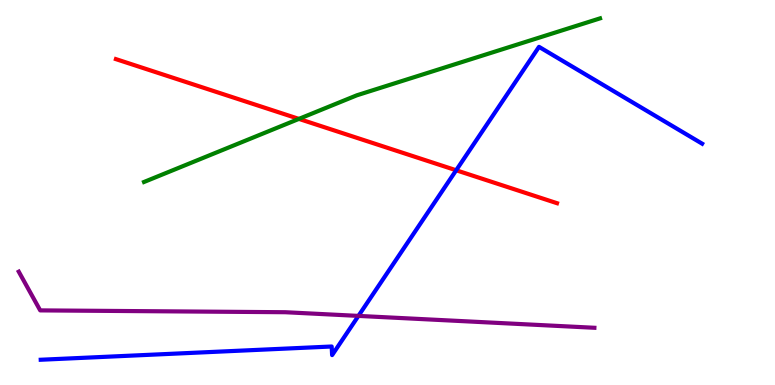[{'lines': ['blue', 'red'], 'intersections': [{'x': 5.89, 'y': 5.58}]}, {'lines': ['green', 'red'], 'intersections': [{'x': 3.86, 'y': 6.91}]}, {'lines': ['purple', 'red'], 'intersections': []}, {'lines': ['blue', 'green'], 'intersections': []}, {'lines': ['blue', 'purple'], 'intersections': [{'x': 4.62, 'y': 1.79}]}, {'lines': ['green', 'purple'], 'intersections': []}]